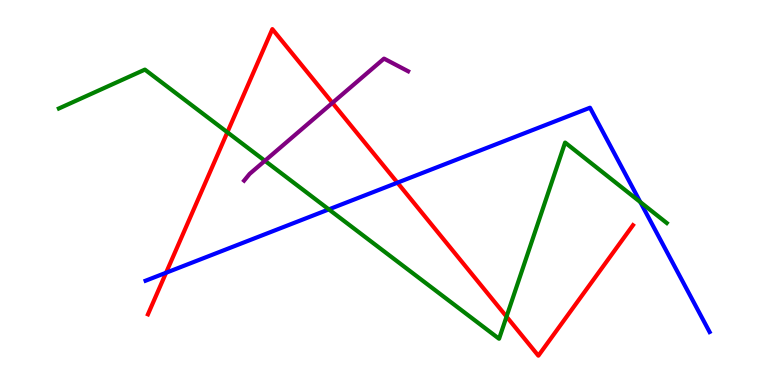[{'lines': ['blue', 'red'], 'intersections': [{'x': 2.14, 'y': 2.92}, {'x': 5.13, 'y': 5.26}]}, {'lines': ['green', 'red'], 'intersections': [{'x': 2.93, 'y': 6.56}, {'x': 6.54, 'y': 1.78}]}, {'lines': ['purple', 'red'], 'intersections': [{'x': 4.29, 'y': 7.33}]}, {'lines': ['blue', 'green'], 'intersections': [{'x': 4.24, 'y': 4.56}, {'x': 8.26, 'y': 4.75}]}, {'lines': ['blue', 'purple'], 'intersections': []}, {'lines': ['green', 'purple'], 'intersections': [{'x': 3.42, 'y': 5.82}]}]